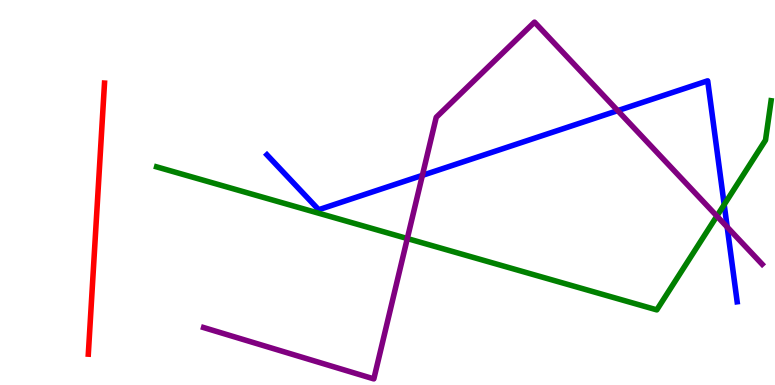[{'lines': ['blue', 'red'], 'intersections': []}, {'lines': ['green', 'red'], 'intersections': []}, {'lines': ['purple', 'red'], 'intersections': []}, {'lines': ['blue', 'green'], 'intersections': [{'x': 9.34, 'y': 4.68}]}, {'lines': ['blue', 'purple'], 'intersections': [{'x': 5.45, 'y': 5.45}, {'x': 7.97, 'y': 7.13}, {'x': 9.38, 'y': 4.1}]}, {'lines': ['green', 'purple'], 'intersections': [{'x': 5.26, 'y': 3.8}, {'x': 9.25, 'y': 4.39}]}]